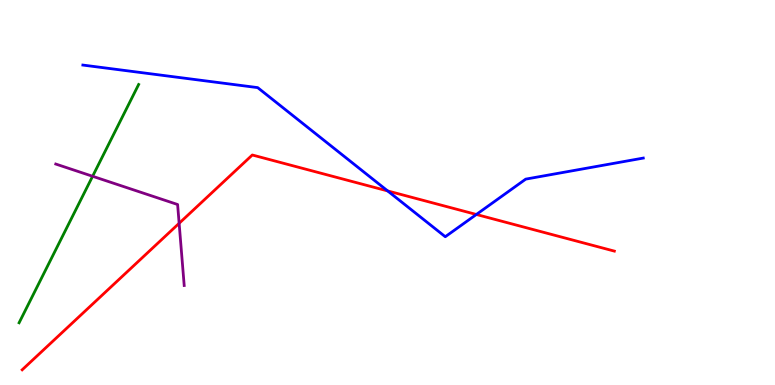[{'lines': ['blue', 'red'], 'intersections': [{'x': 5.0, 'y': 5.04}, {'x': 6.15, 'y': 4.43}]}, {'lines': ['green', 'red'], 'intersections': []}, {'lines': ['purple', 'red'], 'intersections': [{'x': 2.31, 'y': 4.2}]}, {'lines': ['blue', 'green'], 'intersections': []}, {'lines': ['blue', 'purple'], 'intersections': []}, {'lines': ['green', 'purple'], 'intersections': [{'x': 1.19, 'y': 5.42}]}]